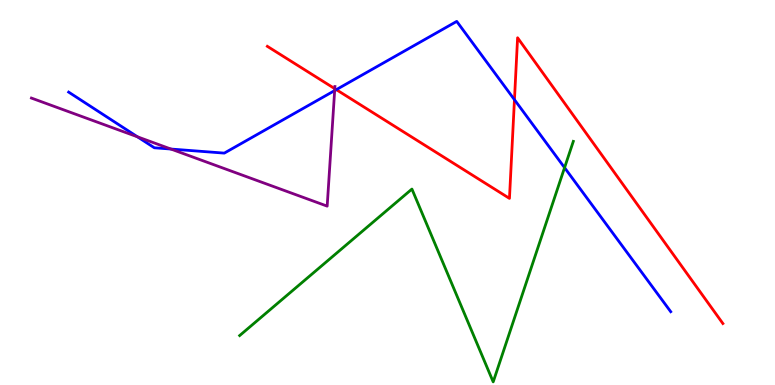[{'lines': ['blue', 'red'], 'intersections': [{'x': 4.34, 'y': 7.67}, {'x': 6.64, 'y': 7.41}]}, {'lines': ['green', 'red'], 'intersections': []}, {'lines': ['purple', 'red'], 'intersections': [{'x': 4.32, 'y': 7.7}]}, {'lines': ['blue', 'green'], 'intersections': [{'x': 7.28, 'y': 5.64}]}, {'lines': ['blue', 'purple'], 'intersections': [{'x': 1.77, 'y': 6.45}, {'x': 2.21, 'y': 6.13}, {'x': 4.32, 'y': 7.65}]}, {'lines': ['green', 'purple'], 'intersections': []}]